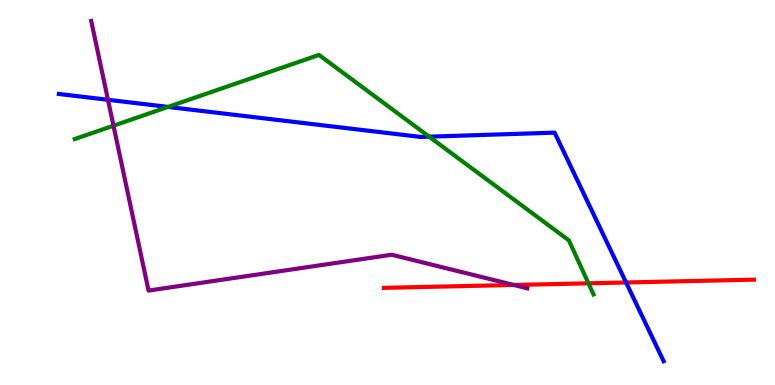[{'lines': ['blue', 'red'], 'intersections': [{'x': 8.08, 'y': 2.66}]}, {'lines': ['green', 'red'], 'intersections': [{'x': 7.59, 'y': 2.64}]}, {'lines': ['purple', 'red'], 'intersections': [{'x': 6.63, 'y': 2.6}]}, {'lines': ['blue', 'green'], 'intersections': [{'x': 2.17, 'y': 7.22}, {'x': 5.54, 'y': 6.45}]}, {'lines': ['blue', 'purple'], 'intersections': [{'x': 1.39, 'y': 7.41}]}, {'lines': ['green', 'purple'], 'intersections': [{'x': 1.46, 'y': 6.73}]}]